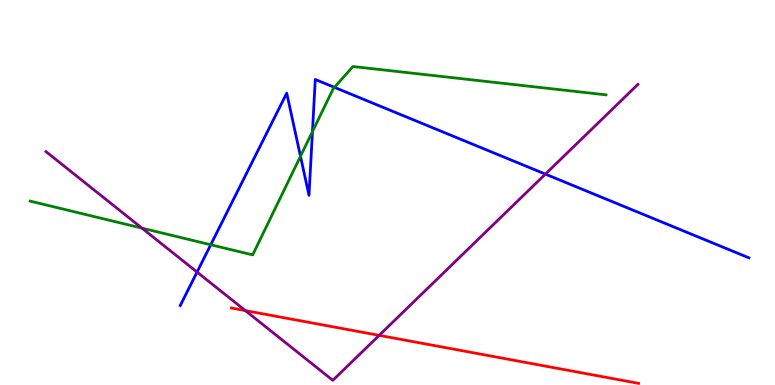[{'lines': ['blue', 'red'], 'intersections': []}, {'lines': ['green', 'red'], 'intersections': []}, {'lines': ['purple', 'red'], 'intersections': [{'x': 3.17, 'y': 1.93}, {'x': 4.89, 'y': 1.29}]}, {'lines': ['blue', 'green'], 'intersections': [{'x': 2.72, 'y': 3.64}, {'x': 3.88, 'y': 5.94}, {'x': 4.03, 'y': 6.58}, {'x': 4.32, 'y': 7.73}]}, {'lines': ['blue', 'purple'], 'intersections': [{'x': 2.54, 'y': 2.93}, {'x': 7.04, 'y': 5.48}]}, {'lines': ['green', 'purple'], 'intersections': [{'x': 1.83, 'y': 4.07}]}]